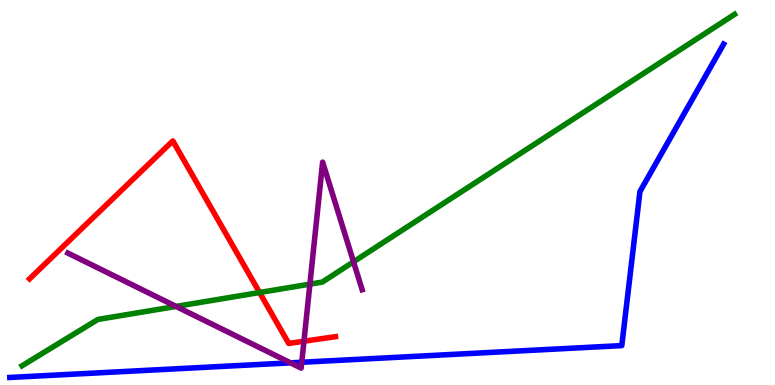[{'lines': ['blue', 'red'], 'intersections': []}, {'lines': ['green', 'red'], 'intersections': [{'x': 3.35, 'y': 2.4}]}, {'lines': ['purple', 'red'], 'intersections': [{'x': 3.92, 'y': 1.14}]}, {'lines': ['blue', 'green'], 'intersections': []}, {'lines': ['blue', 'purple'], 'intersections': [{'x': 3.75, 'y': 0.575}, {'x': 3.89, 'y': 0.591}]}, {'lines': ['green', 'purple'], 'intersections': [{'x': 2.27, 'y': 2.04}, {'x': 4.0, 'y': 2.62}, {'x': 4.56, 'y': 3.2}]}]